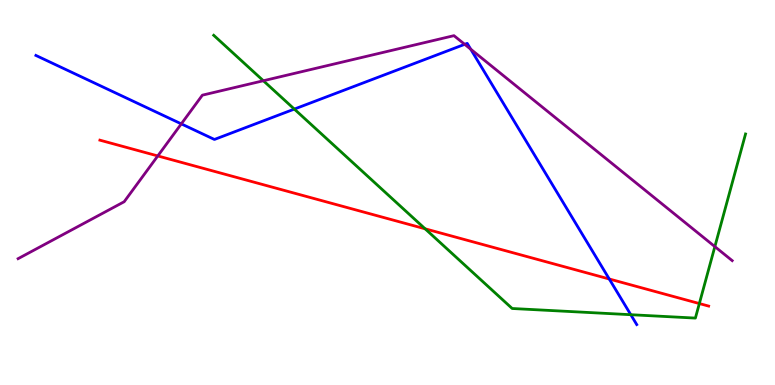[{'lines': ['blue', 'red'], 'intersections': [{'x': 7.86, 'y': 2.75}]}, {'lines': ['green', 'red'], 'intersections': [{'x': 5.49, 'y': 4.06}, {'x': 9.02, 'y': 2.12}]}, {'lines': ['purple', 'red'], 'intersections': [{'x': 2.04, 'y': 5.95}]}, {'lines': ['blue', 'green'], 'intersections': [{'x': 3.8, 'y': 7.17}, {'x': 8.14, 'y': 1.83}]}, {'lines': ['blue', 'purple'], 'intersections': [{'x': 2.34, 'y': 6.78}, {'x': 6.0, 'y': 8.85}, {'x': 6.07, 'y': 8.72}]}, {'lines': ['green', 'purple'], 'intersections': [{'x': 3.4, 'y': 7.9}, {'x': 9.22, 'y': 3.59}]}]